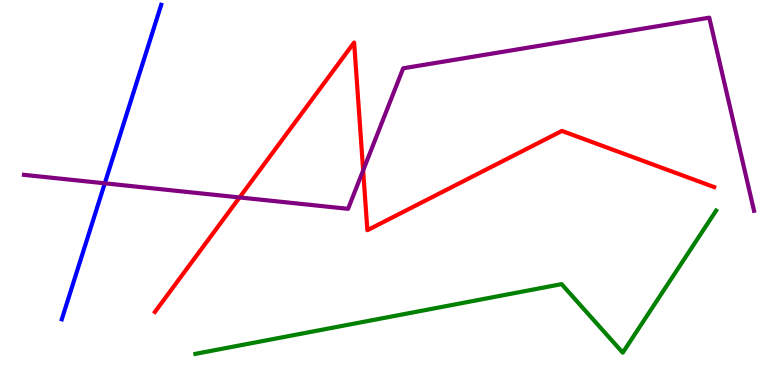[{'lines': ['blue', 'red'], 'intersections': []}, {'lines': ['green', 'red'], 'intersections': []}, {'lines': ['purple', 'red'], 'intersections': [{'x': 3.09, 'y': 4.87}, {'x': 4.69, 'y': 5.57}]}, {'lines': ['blue', 'green'], 'intersections': []}, {'lines': ['blue', 'purple'], 'intersections': [{'x': 1.35, 'y': 5.24}]}, {'lines': ['green', 'purple'], 'intersections': []}]